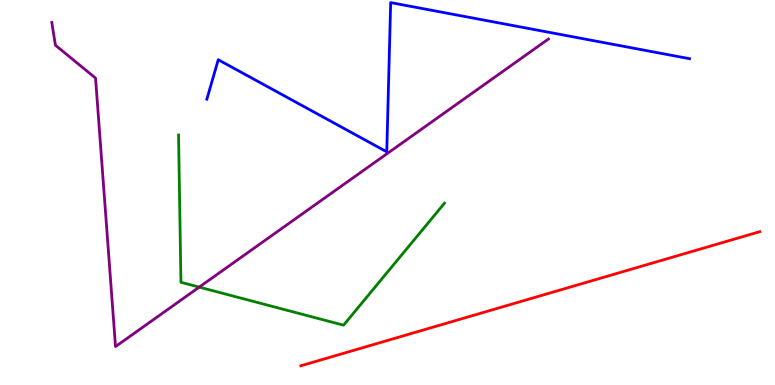[{'lines': ['blue', 'red'], 'intersections': []}, {'lines': ['green', 'red'], 'intersections': []}, {'lines': ['purple', 'red'], 'intersections': []}, {'lines': ['blue', 'green'], 'intersections': []}, {'lines': ['blue', 'purple'], 'intersections': []}, {'lines': ['green', 'purple'], 'intersections': [{'x': 2.57, 'y': 2.54}]}]